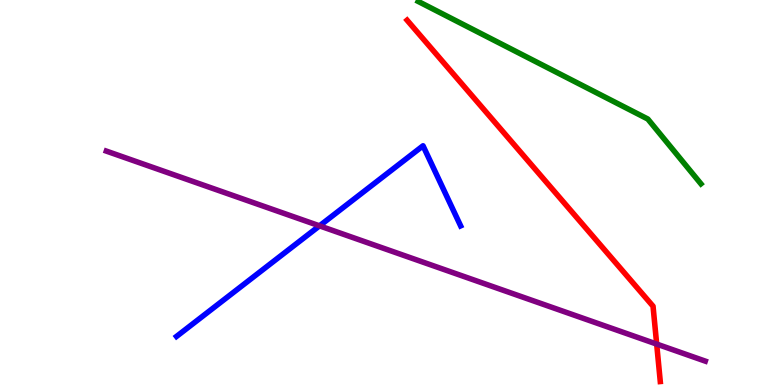[{'lines': ['blue', 'red'], 'intersections': []}, {'lines': ['green', 'red'], 'intersections': []}, {'lines': ['purple', 'red'], 'intersections': [{'x': 8.47, 'y': 1.06}]}, {'lines': ['blue', 'green'], 'intersections': []}, {'lines': ['blue', 'purple'], 'intersections': [{'x': 4.12, 'y': 4.13}]}, {'lines': ['green', 'purple'], 'intersections': []}]